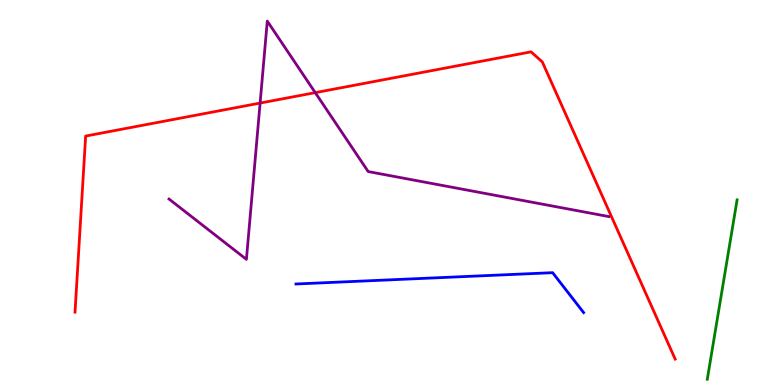[{'lines': ['blue', 'red'], 'intersections': []}, {'lines': ['green', 'red'], 'intersections': []}, {'lines': ['purple', 'red'], 'intersections': [{'x': 3.36, 'y': 7.32}, {'x': 4.07, 'y': 7.59}]}, {'lines': ['blue', 'green'], 'intersections': []}, {'lines': ['blue', 'purple'], 'intersections': []}, {'lines': ['green', 'purple'], 'intersections': []}]